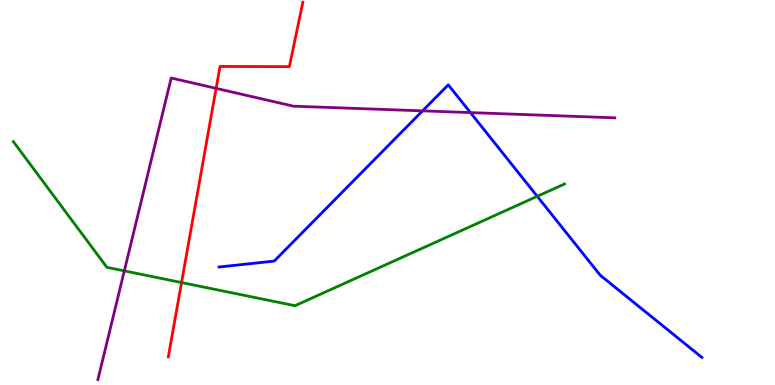[{'lines': ['blue', 'red'], 'intersections': []}, {'lines': ['green', 'red'], 'intersections': [{'x': 2.34, 'y': 2.66}]}, {'lines': ['purple', 'red'], 'intersections': [{'x': 2.79, 'y': 7.7}]}, {'lines': ['blue', 'green'], 'intersections': [{'x': 6.93, 'y': 4.9}]}, {'lines': ['blue', 'purple'], 'intersections': [{'x': 5.45, 'y': 7.12}, {'x': 6.07, 'y': 7.08}]}, {'lines': ['green', 'purple'], 'intersections': [{'x': 1.6, 'y': 2.96}]}]